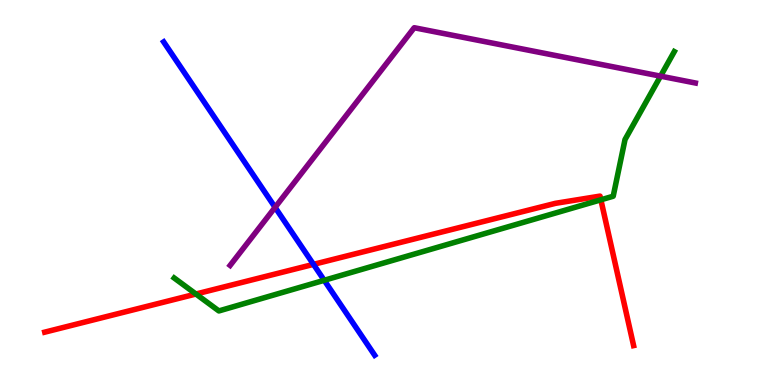[{'lines': ['blue', 'red'], 'intersections': [{'x': 4.05, 'y': 3.13}]}, {'lines': ['green', 'red'], 'intersections': [{'x': 2.53, 'y': 2.36}, {'x': 7.75, 'y': 4.81}]}, {'lines': ['purple', 'red'], 'intersections': []}, {'lines': ['blue', 'green'], 'intersections': [{'x': 4.18, 'y': 2.72}]}, {'lines': ['blue', 'purple'], 'intersections': [{'x': 3.55, 'y': 4.61}]}, {'lines': ['green', 'purple'], 'intersections': [{'x': 8.52, 'y': 8.02}]}]